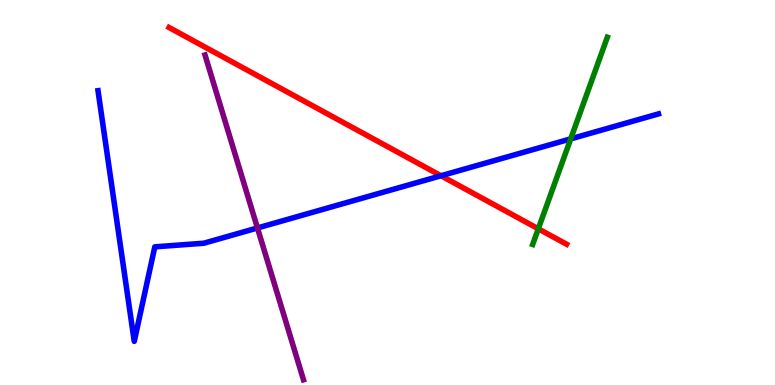[{'lines': ['blue', 'red'], 'intersections': [{'x': 5.69, 'y': 5.43}]}, {'lines': ['green', 'red'], 'intersections': [{'x': 6.95, 'y': 4.06}]}, {'lines': ['purple', 'red'], 'intersections': []}, {'lines': ['blue', 'green'], 'intersections': [{'x': 7.36, 'y': 6.39}]}, {'lines': ['blue', 'purple'], 'intersections': [{'x': 3.32, 'y': 4.08}]}, {'lines': ['green', 'purple'], 'intersections': []}]